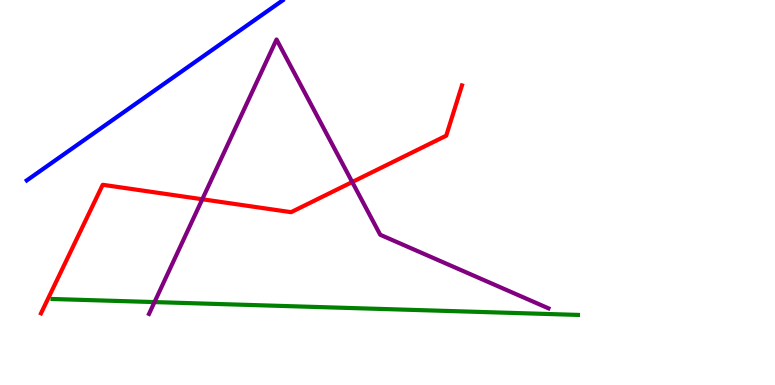[{'lines': ['blue', 'red'], 'intersections': []}, {'lines': ['green', 'red'], 'intersections': []}, {'lines': ['purple', 'red'], 'intersections': [{'x': 2.61, 'y': 4.82}, {'x': 4.54, 'y': 5.27}]}, {'lines': ['blue', 'green'], 'intersections': []}, {'lines': ['blue', 'purple'], 'intersections': []}, {'lines': ['green', 'purple'], 'intersections': [{'x': 1.99, 'y': 2.15}]}]